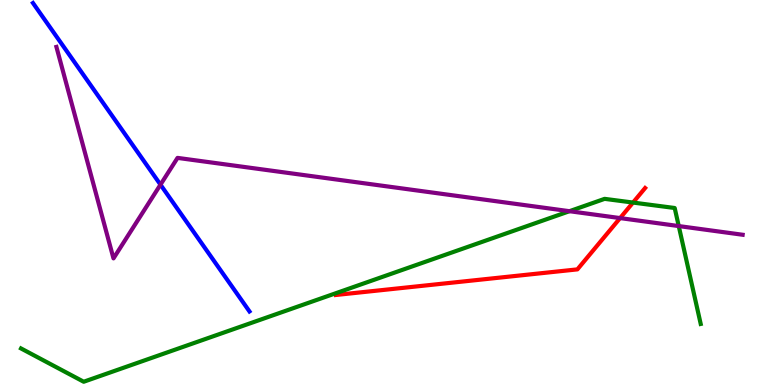[{'lines': ['blue', 'red'], 'intersections': []}, {'lines': ['green', 'red'], 'intersections': [{'x': 8.17, 'y': 4.74}]}, {'lines': ['purple', 'red'], 'intersections': [{'x': 8.0, 'y': 4.34}]}, {'lines': ['blue', 'green'], 'intersections': []}, {'lines': ['blue', 'purple'], 'intersections': [{'x': 2.07, 'y': 5.2}]}, {'lines': ['green', 'purple'], 'intersections': [{'x': 7.35, 'y': 4.51}, {'x': 8.76, 'y': 4.13}]}]